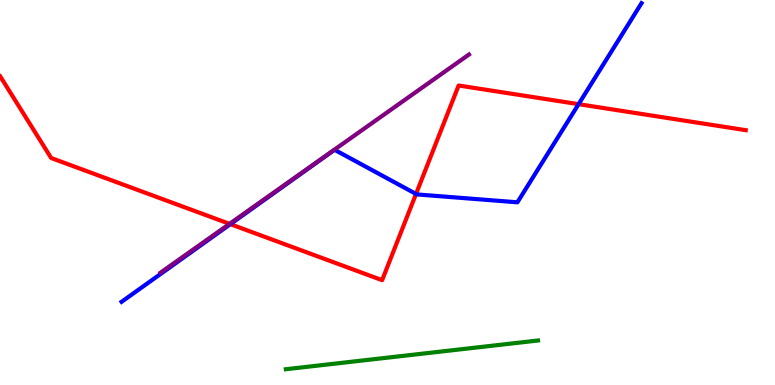[{'lines': ['blue', 'red'], 'intersections': [{'x': 2.97, 'y': 4.18}, {'x': 5.37, 'y': 4.96}, {'x': 7.47, 'y': 7.29}]}, {'lines': ['green', 'red'], 'intersections': []}, {'lines': ['purple', 'red'], 'intersections': [{'x': 2.96, 'y': 4.19}]}, {'lines': ['blue', 'green'], 'intersections': []}, {'lines': ['blue', 'purple'], 'intersections': []}, {'lines': ['green', 'purple'], 'intersections': []}]